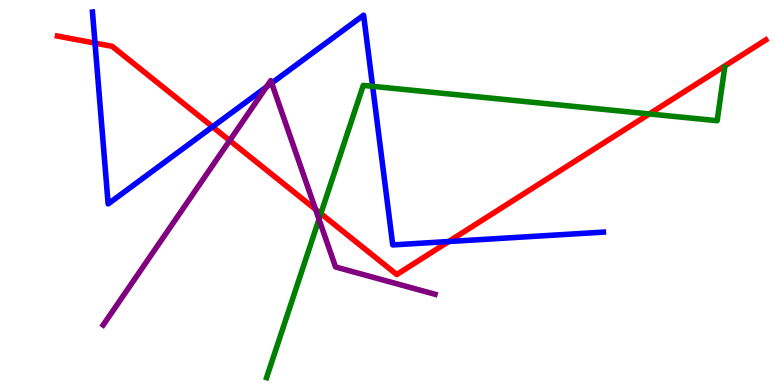[{'lines': ['blue', 'red'], 'intersections': [{'x': 1.23, 'y': 8.88}, {'x': 2.74, 'y': 6.71}, {'x': 5.79, 'y': 3.73}]}, {'lines': ['green', 'red'], 'intersections': [{'x': 4.14, 'y': 4.45}, {'x': 8.38, 'y': 7.04}]}, {'lines': ['purple', 'red'], 'intersections': [{'x': 2.96, 'y': 6.35}, {'x': 4.07, 'y': 4.56}]}, {'lines': ['blue', 'green'], 'intersections': [{'x': 4.81, 'y': 7.76}]}, {'lines': ['blue', 'purple'], 'intersections': [{'x': 3.44, 'y': 7.74}, {'x': 3.51, 'y': 7.84}]}, {'lines': ['green', 'purple'], 'intersections': [{'x': 4.12, 'y': 4.3}]}]